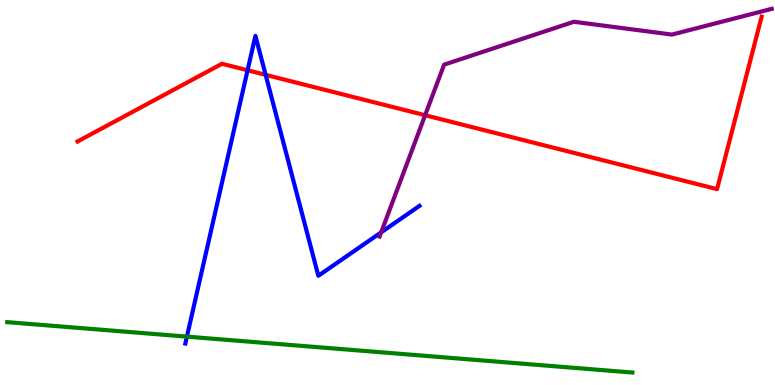[{'lines': ['blue', 'red'], 'intersections': [{'x': 3.19, 'y': 8.17}, {'x': 3.43, 'y': 8.06}]}, {'lines': ['green', 'red'], 'intersections': []}, {'lines': ['purple', 'red'], 'intersections': [{'x': 5.49, 'y': 7.01}]}, {'lines': ['blue', 'green'], 'intersections': [{'x': 2.41, 'y': 1.26}]}, {'lines': ['blue', 'purple'], 'intersections': [{'x': 4.92, 'y': 3.97}]}, {'lines': ['green', 'purple'], 'intersections': []}]